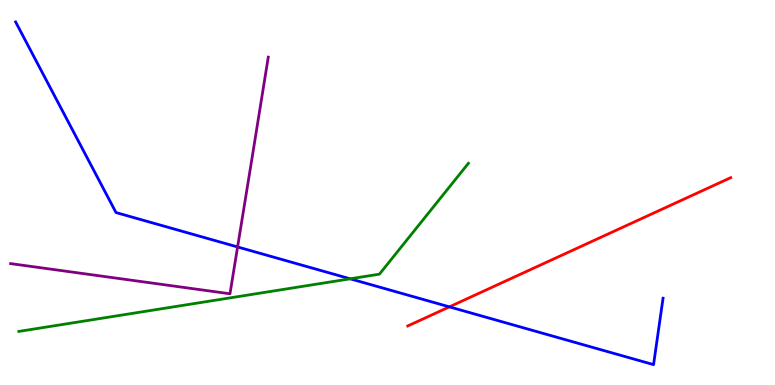[{'lines': ['blue', 'red'], 'intersections': [{'x': 5.8, 'y': 2.03}]}, {'lines': ['green', 'red'], 'intersections': []}, {'lines': ['purple', 'red'], 'intersections': []}, {'lines': ['blue', 'green'], 'intersections': [{'x': 4.52, 'y': 2.76}]}, {'lines': ['blue', 'purple'], 'intersections': [{'x': 3.07, 'y': 3.59}]}, {'lines': ['green', 'purple'], 'intersections': []}]